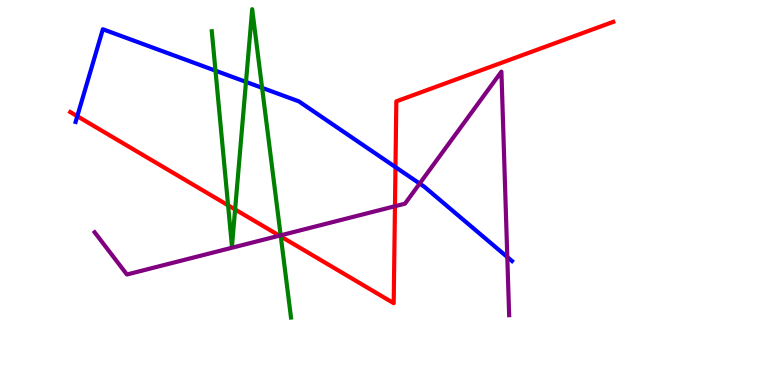[{'lines': ['blue', 'red'], 'intersections': [{'x': 0.997, 'y': 6.98}, {'x': 5.1, 'y': 5.66}]}, {'lines': ['green', 'red'], 'intersections': [{'x': 2.94, 'y': 4.67}, {'x': 3.03, 'y': 4.56}, {'x': 3.62, 'y': 3.86}]}, {'lines': ['purple', 'red'], 'intersections': [{'x': 3.61, 'y': 3.88}, {'x': 5.1, 'y': 4.64}]}, {'lines': ['blue', 'green'], 'intersections': [{'x': 2.78, 'y': 8.16}, {'x': 3.17, 'y': 7.87}, {'x': 3.38, 'y': 7.72}]}, {'lines': ['blue', 'purple'], 'intersections': [{'x': 5.42, 'y': 5.23}, {'x': 6.55, 'y': 3.32}]}, {'lines': ['green', 'purple'], 'intersections': [{'x': 3.62, 'y': 3.89}]}]